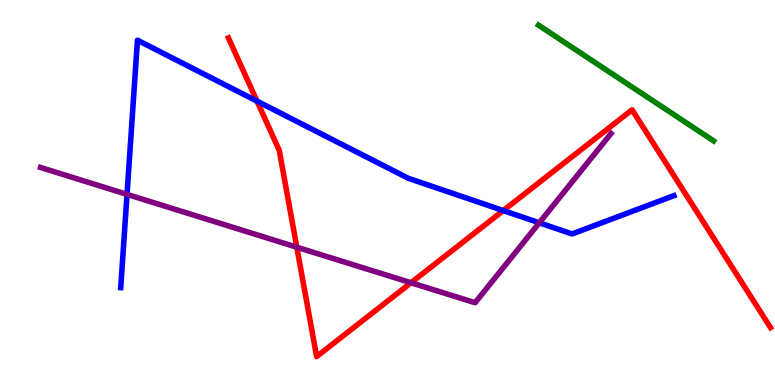[{'lines': ['blue', 'red'], 'intersections': [{'x': 3.32, 'y': 7.37}, {'x': 6.49, 'y': 4.53}]}, {'lines': ['green', 'red'], 'intersections': []}, {'lines': ['purple', 'red'], 'intersections': [{'x': 3.83, 'y': 3.58}, {'x': 5.3, 'y': 2.66}]}, {'lines': ['blue', 'green'], 'intersections': []}, {'lines': ['blue', 'purple'], 'intersections': [{'x': 1.64, 'y': 4.95}, {'x': 6.96, 'y': 4.21}]}, {'lines': ['green', 'purple'], 'intersections': []}]